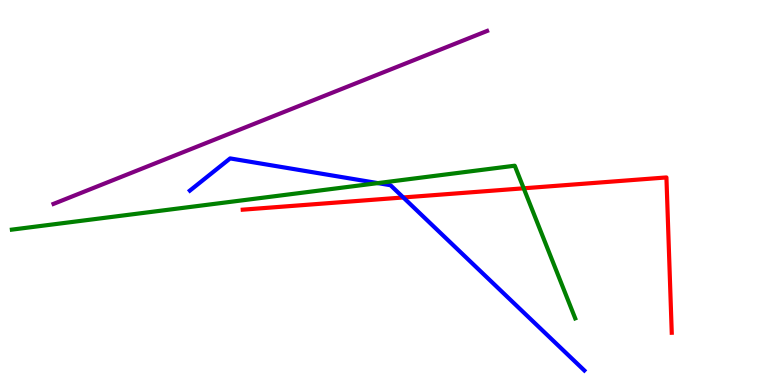[{'lines': ['blue', 'red'], 'intersections': [{'x': 5.2, 'y': 4.87}]}, {'lines': ['green', 'red'], 'intersections': [{'x': 6.76, 'y': 5.11}]}, {'lines': ['purple', 'red'], 'intersections': []}, {'lines': ['blue', 'green'], 'intersections': [{'x': 4.88, 'y': 5.24}]}, {'lines': ['blue', 'purple'], 'intersections': []}, {'lines': ['green', 'purple'], 'intersections': []}]